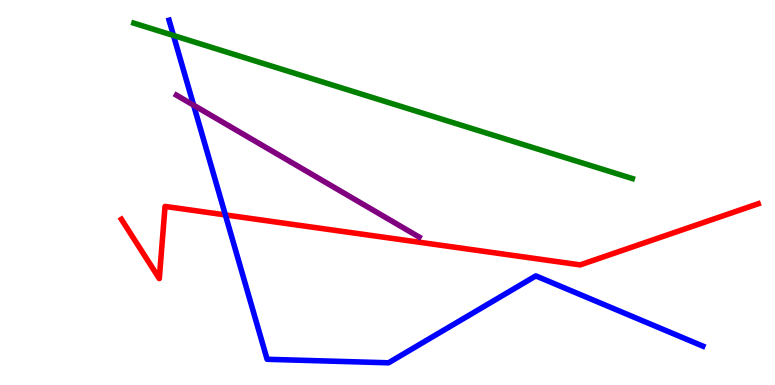[{'lines': ['blue', 'red'], 'intersections': [{'x': 2.91, 'y': 4.42}]}, {'lines': ['green', 'red'], 'intersections': []}, {'lines': ['purple', 'red'], 'intersections': []}, {'lines': ['blue', 'green'], 'intersections': [{'x': 2.24, 'y': 9.08}]}, {'lines': ['blue', 'purple'], 'intersections': [{'x': 2.5, 'y': 7.27}]}, {'lines': ['green', 'purple'], 'intersections': []}]